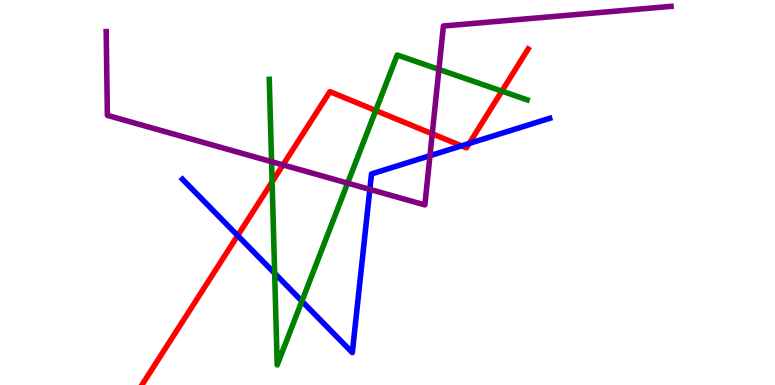[{'lines': ['blue', 'red'], 'intersections': [{'x': 3.07, 'y': 3.88}, {'x': 5.95, 'y': 6.21}, {'x': 6.05, 'y': 6.27}]}, {'lines': ['green', 'red'], 'intersections': [{'x': 3.51, 'y': 5.28}, {'x': 4.85, 'y': 7.13}, {'x': 6.48, 'y': 7.63}]}, {'lines': ['purple', 'red'], 'intersections': [{'x': 3.65, 'y': 5.72}, {'x': 5.58, 'y': 6.52}]}, {'lines': ['blue', 'green'], 'intersections': [{'x': 3.54, 'y': 2.9}, {'x': 3.9, 'y': 2.18}]}, {'lines': ['blue', 'purple'], 'intersections': [{'x': 4.77, 'y': 5.08}, {'x': 5.55, 'y': 5.96}]}, {'lines': ['green', 'purple'], 'intersections': [{'x': 3.5, 'y': 5.8}, {'x': 4.49, 'y': 5.24}, {'x': 5.66, 'y': 8.2}]}]